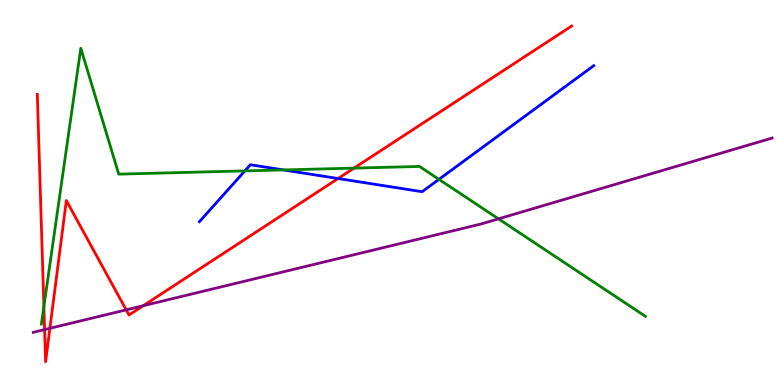[{'lines': ['blue', 'red'], 'intersections': [{'x': 4.36, 'y': 5.36}]}, {'lines': ['green', 'red'], 'intersections': [{'x': 0.566, 'y': 2.04}, {'x': 4.57, 'y': 5.63}]}, {'lines': ['purple', 'red'], 'intersections': [{'x': 0.576, 'y': 1.44}, {'x': 0.644, 'y': 1.47}, {'x': 1.63, 'y': 1.95}, {'x': 1.85, 'y': 2.06}]}, {'lines': ['blue', 'green'], 'intersections': [{'x': 3.16, 'y': 5.56}, {'x': 3.66, 'y': 5.59}, {'x': 5.66, 'y': 5.34}]}, {'lines': ['blue', 'purple'], 'intersections': []}, {'lines': ['green', 'purple'], 'intersections': [{'x': 6.43, 'y': 4.32}]}]